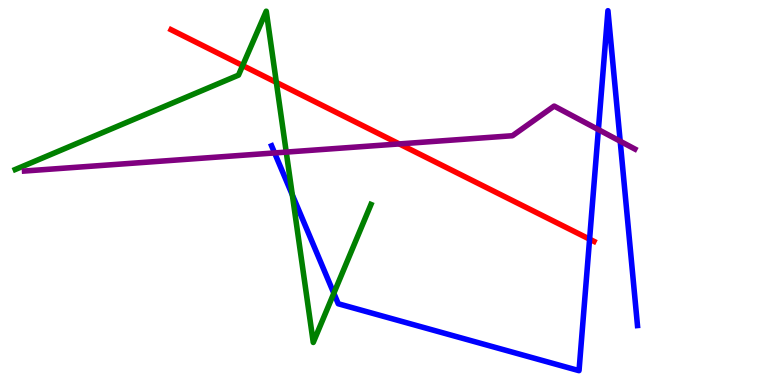[{'lines': ['blue', 'red'], 'intersections': [{'x': 7.61, 'y': 3.79}]}, {'lines': ['green', 'red'], 'intersections': [{'x': 3.13, 'y': 8.3}, {'x': 3.57, 'y': 7.86}]}, {'lines': ['purple', 'red'], 'intersections': [{'x': 5.15, 'y': 6.26}]}, {'lines': ['blue', 'green'], 'intersections': [{'x': 3.77, 'y': 4.94}, {'x': 4.31, 'y': 2.38}]}, {'lines': ['blue', 'purple'], 'intersections': [{'x': 3.54, 'y': 6.03}, {'x': 7.72, 'y': 6.63}, {'x': 8.0, 'y': 6.33}]}, {'lines': ['green', 'purple'], 'intersections': [{'x': 3.69, 'y': 6.05}]}]